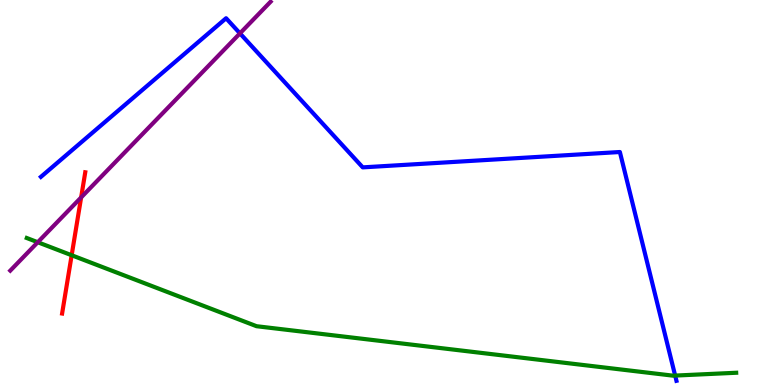[{'lines': ['blue', 'red'], 'intersections': []}, {'lines': ['green', 'red'], 'intersections': [{'x': 0.925, 'y': 3.37}]}, {'lines': ['purple', 'red'], 'intersections': [{'x': 1.05, 'y': 4.87}]}, {'lines': ['blue', 'green'], 'intersections': [{'x': 8.71, 'y': 0.245}]}, {'lines': ['blue', 'purple'], 'intersections': [{'x': 3.1, 'y': 9.13}]}, {'lines': ['green', 'purple'], 'intersections': [{'x': 0.487, 'y': 3.71}]}]